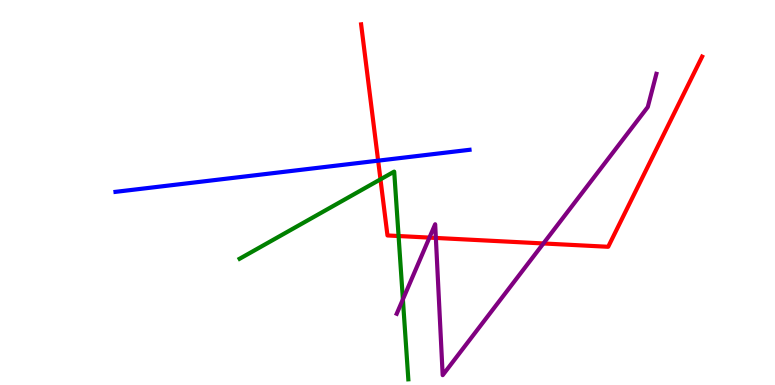[{'lines': ['blue', 'red'], 'intersections': [{'x': 4.88, 'y': 5.83}]}, {'lines': ['green', 'red'], 'intersections': [{'x': 4.91, 'y': 5.34}, {'x': 5.14, 'y': 3.87}]}, {'lines': ['purple', 'red'], 'intersections': [{'x': 5.54, 'y': 3.83}, {'x': 5.62, 'y': 3.82}, {'x': 7.01, 'y': 3.68}]}, {'lines': ['blue', 'green'], 'intersections': []}, {'lines': ['blue', 'purple'], 'intersections': []}, {'lines': ['green', 'purple'], 'intersections': [{'x': 5.2, 'y': 2.22}]}]